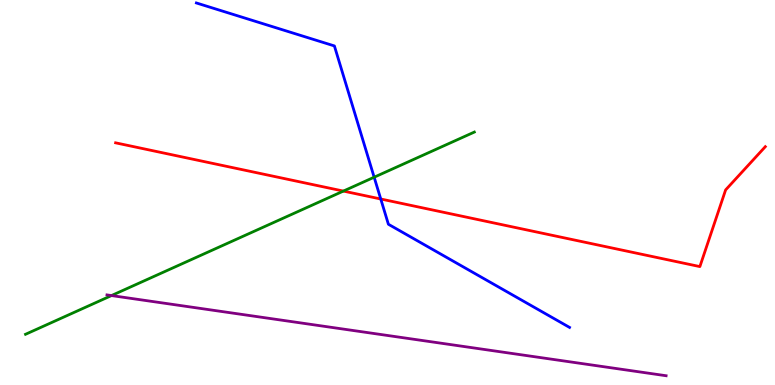[{'lines': ['blue', 'red'], 'intersections': [{'x': 4.91, 'y': 4.83}]}, {'lines': ['green', 'red'], 'intersections': [{'x': 4.43, 'y': 5.04}]}, {'lines': ['purple', 'red'], 'intersections': []}, {'lines': ['blue', 'green'], 'intersections': [{'x': 4.83, 'y': 5.4}]}, {'lines': ['blue', 'purple'], 'intersections': []}, {'lines': ['green', 'purple'], 'intersections': [{'x': 1.44, 'y': 2.32}]}]